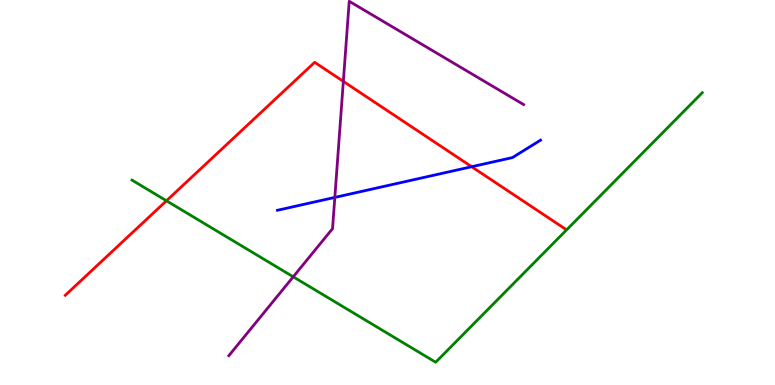[{'lines': ['blue', 'red'], 'intersections': [{'x': 6.09, 'y': 5.67}]}, {'lines': ['green', 'red'], 'intersections': [{'x': 2.15, 'y': 4.79}]}, {'lines': ['purple', 'red'], 'intersections': [{'x': 4.43, 'y': 7.89}]}, {'lines': ['blue', 'green'], 'intersections': []}, {'lines': ['blue', 'purple'], 'intersections': [{'x': 4.32, 'y': 4.87}]}, {'lines': ['green', 'purple'], 'intersections': [{'x': 3.78, 'y': 2.81}]}]